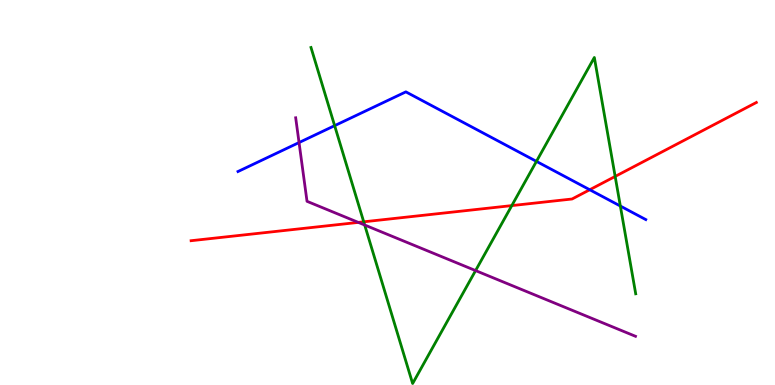[{'lines': ['blue', 'red'], 'intersections': [{'x': 7.61, 'y': 5.07}]}, {'lines': ['green', 'red'], 'intersections': [{'x': 4.69, 'y': 4.24}, {'x': 6.6, 'y': 4.66}, {'x': 7.94, 'y': 5.42}]}, {'lines': ['purple', 'red'], 'intersections': [{'x': 4.62, 'y': 4.22}]}, {'lines': ['blue', 'green'], 'intersections': [{'x': 4.32, 'y': 6.74}, {'x': 6.92, 'y': 5.81}, {'x': 8.0, 'y': 4.65}]}, {'lines': ['blue', 'purple'], 'intersections': [{'x': 3.86, 'y': 6.3}]}, {'lines': ['green', 'purple'], 'intersections': [{'x': 4.71, 'y': 4.16}, {'x': 6.14, 'y': 2.97}]}]